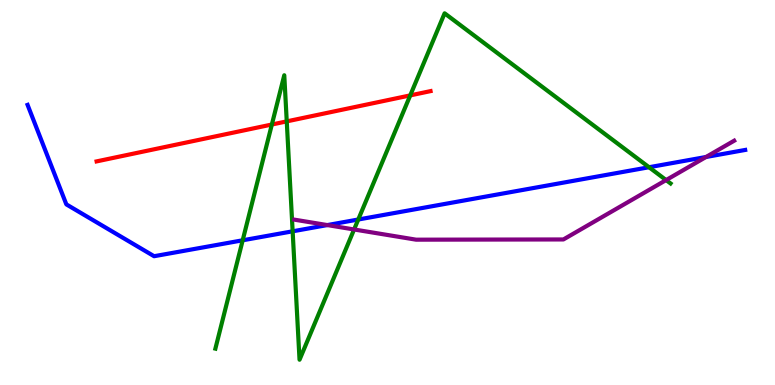[{'lines': ['blue', 'red'], 'intersections': []}, {'lines': ['green', 'red'], 'intersections': [{'x': 3.51, 'y': 6.77}, {'x': 3.7, 'y': 6.85}, {'x': 5.29, 'y': 7.52}]}, {'lines': ['purple', 'red'], 'intersections': []}, {'lines': ['blue', 'green'], 'intersections': [{'x': 3.13, 'y': 3.76}, {'x': 3.78, 'y': 3.99}, {'x': 4.62, 'y': 4.3}, {'x': 8.37, 'y': 5.66}]}, {'lines': ['blue', 'purple'], 'intersections': [{'x': 4.22, 'y': 4.15}, {'x': 9.11, 'y': 5.92}]}, {'lines': ['green', 'purple'], 'intersections': [{'x': 4.57, 'y': 4.04}, {'x': 8.59, 'y': 5.32}]}]